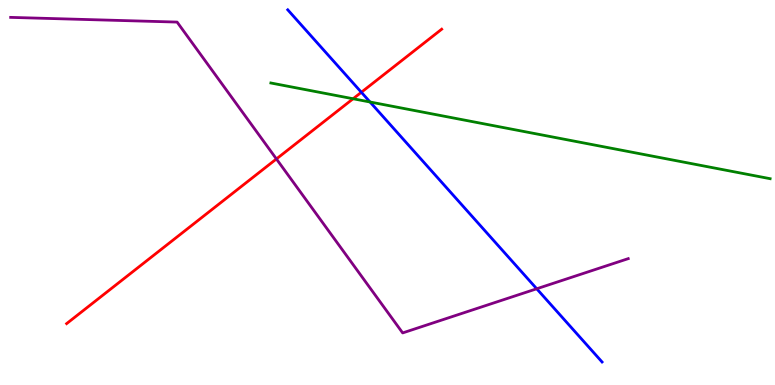[{'lines': ['blue', 'red'], 'intersections': [{'x': 4.66, 'y': 7.6}]}, {'lines': ['green', 'red'], 'intersections': [{'x': 4.56, 'y': 7.44}]}, {'lines': ['purple', 'red'], 'intersections': [{'x': 3.57, 'y': 5.87}]}, {'lines': ['blue', 'green'], 'intersections': [{'x': 4.77, 'y': 7.35}]}, {'lines': ['blue', 'purple'], 'intersections': [{'x': 6.93, 'y': 2.5}]}, {'lines': ['green', 'purple'], 'intersections': []}]